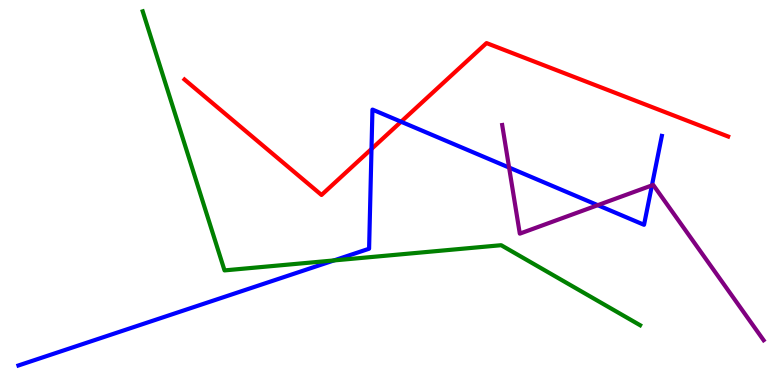[{'lines': ['blue', 'red'], 'intersections': [{'x': 4.79, 'y': 6.13}, {'x': 5.18, 'y': 6.84}]}, {'lines': ['green', 'red'], 'intersections': []}, {'lines': ['purple', 'red'], 'intersections': []}, {'lines': ['blue', 'green'], 'intersections': [{'x': 4.31, 'y': 3.24}]}, {'lines': ['blue', 'purple'], 'intersections': [{'x': 6.57, 'y': 5.65}, {'x': 7.71, 'y': 4.67}, {'x': 8.41, 'y': 5.18}]}, {'lines': ['green', 'purple'], 'intersections': []}]